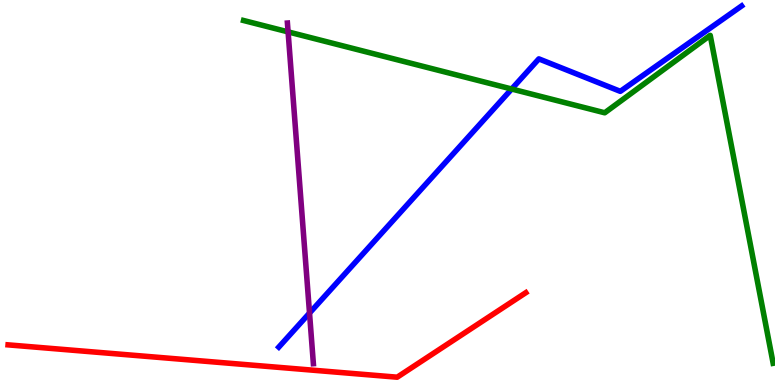[{'lines': ['blue', 'red'], 'intersections': []}, {'lines': ['green', 'red'], 'intersections': []}, {'lines': ['purple', 'red'], 'intersections': []}, {'lines': ['blue', 'green'], 'intersections': [{'x': 6.6, 'y': 7.69}]}, {'lines': ['blue', 'purple'], 'intersections': [{'x': 3.99, 'y': 1.87}]}, {'lines': ['green', 'purple'], 'intersections': [{'x': 3.72, 'y': 9.17}]}]